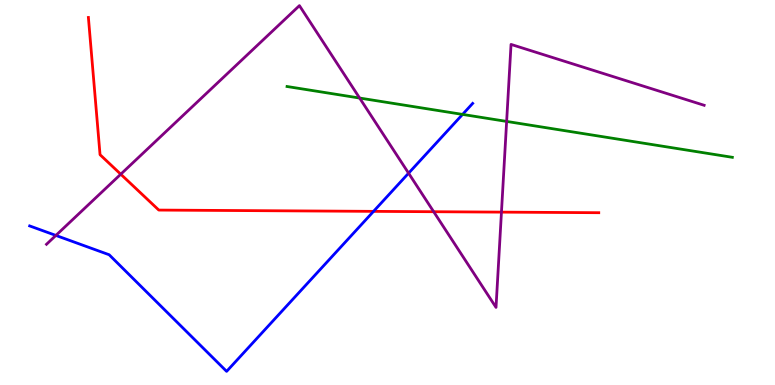[{'lines': ['blue', 'red'], 'intersections': [{'x': 4.82, 'y': 4.51}]}, {'lines': ['green', 'red'], 'intersections': []}, {'lines': ['purple', 'red'], 'intersections': [{'x': 1.56, 'y': 5.47}, {'x': 5.6, 'y': 4.5}, {'x': 6.47, 'y': 4.49}]}, {'lines': ['blue', 'green'], 'intersections': [{'x': 5.97, 'y': 7.03}]}, {'lines': ['blue', 'purple'], 'intersections': [{'x': 0.721, 'y': 3.88}, {'x': 5.27, 'y': 5.5}]}, {'lines': ['green', 'purple'], 'intersections': [{'x': 4.64, 'y': 7.45}, {'x': 6.54, 'y': 6.85}]}]